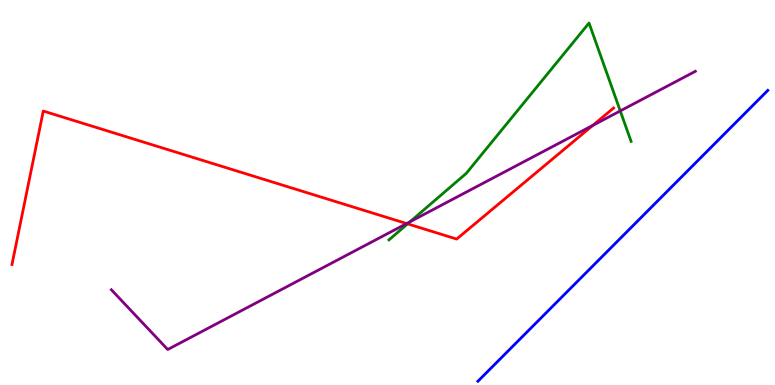[{'lines': ['blue', 'red'], 'intersections': []}, {'lines': ['green', 'red'], 'intersections': [{'x': 5.26, 'y': 4.19}]}, {'lines': ['purple', 'red'], 'intersections': [{'x': 5.25, 'y': 4.19}, {'x': 7.65, 'y': 6.74}]}, {'lines': ['blue', 'green'], 'intersections': []}, {'lines': ['blue', 'purple'], 'intersections': []}, {'lines': ['green', 'purple'], 'intersections': [{'x': 5.29, 'y': 4.24}, {'x': 8.0, 'y': 7.12}]}]